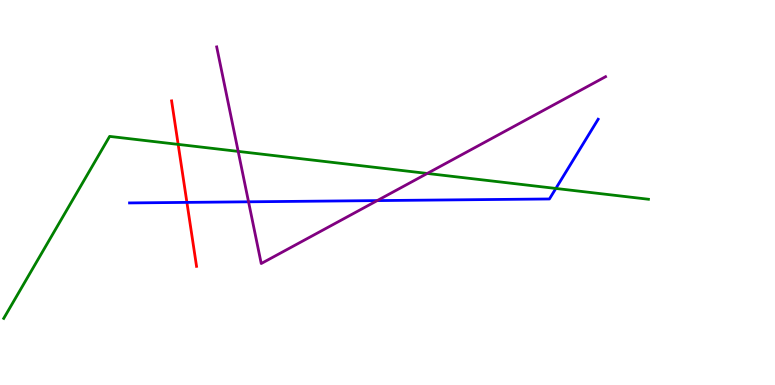[{'lines': ['blue', 'red'], 'intersections': [{'x': 2.41, 'y': 4.74}]}, {'lines': ['green', 'red'], 'intersections': [{'x': 2.3, 'y': 6.25}]}, {'lines': ['purple', 'red'], 'intersections': []}, {'lines': ['blue', 'green'], 'intersections': [{'x': 7.17, 'y': 5.11}]}, {'lines': ['blue', 'purple'], 'intersections': [{'x': 3.21, 'y': 4.76}, {'x': 4.87, 'y': 4.79}]}, {'lines': ['green', 'purple'], 'intersections': [{'x': 3.07, 'y': 6.07}, {'x': 5.51, 'y': 5.49}]}]